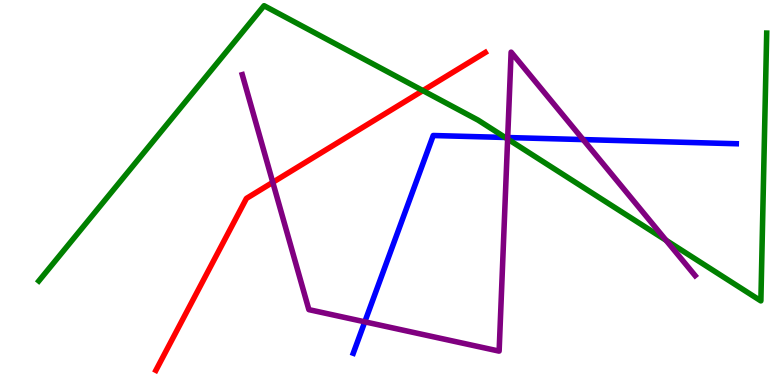[{'lines': ['blue', 'red'], 'intersections': []}, {'lines': ['green', 'red'], 'intersections': [{'x': 5.46, 'y': 7.65}]}, {'lines': ['purple', 'red'], 'intersections': [{'x': 3.52, 'y': 5.26}]}, {'lines': ['blue', 'green'], 'intersections': [{'x': 6.52, 'y': 6.43}]}, {'lines': ['blue', 'purple'], 'intersections': [{'x': 4.71, 'y': 1.64}, {'x': 6.55, 'y': 6.43}, {'x': 7.52, 'y': 6.37}]}, {'lines': ['green', 'purple'], 'intersections': [{'x': 6.55, 'y': 6.39}, {'x': 8.59, 'y': 3.76}]}]